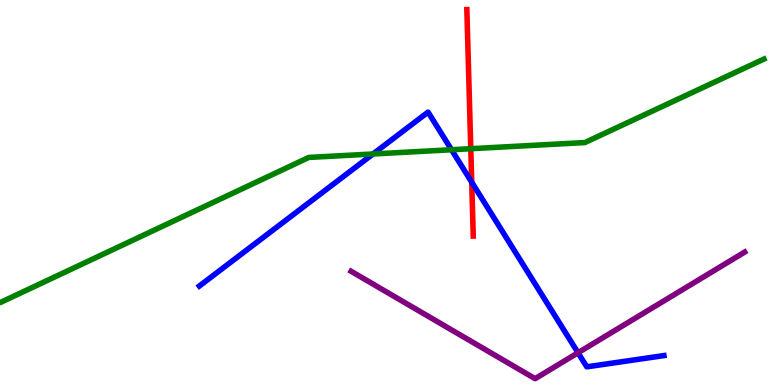[{'lines': ['blue', 'red'], 'intersections': [{'x': 6.09, 'y': 5.27}]}, {'lines': ['green', 'red'], 'intersections': [{'x': 6.07, 'y': 6.14}]}, {'lines': ['purple', 'red'], 'intersections': []}, {'lines': ['blue', 'green'], 'intersections': [{'x': 4.81, 'y': 6.0}, {'x': 5.83, 'y': 6.11}]}, {'lines': ['blue', 'purple'], 'intersections': [{'x': 7.46, 'y': 0.837}]}, {'lines': ['green', 'purple'], 'intersections': []}]